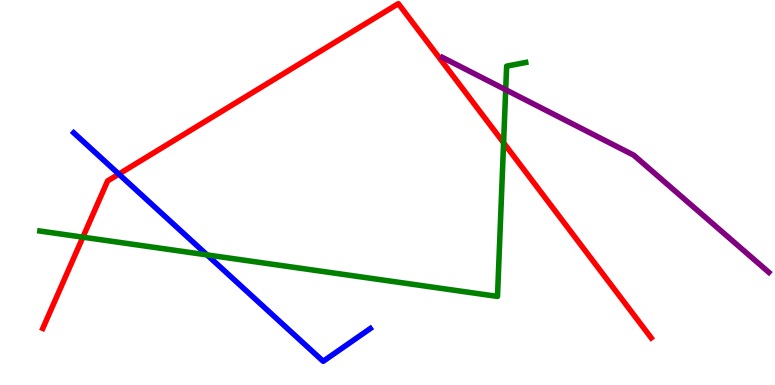[{'lines': ['blue', 'red'], 'intersections': [{'x': 1.53, 'y': 5.48}]}, {'lines': ['green', 'red'], 'intersections': [{'x': 1.07, 'y': 3.84}, {'x': 6.5, 'y': 6.29}]}, {'lines': ['purple', 'red'], 'intersections': []}, {'lines': ['blue', 'green'], 'intersections': [{'x': 2.67, 'y': 3.38}]}, {'lines': ['blue', 'purple'], 'intersections': []}, {'lines': ['green', 'purple'], 'intersections': [{'x': 6.53, 'y': 7.67}]}]